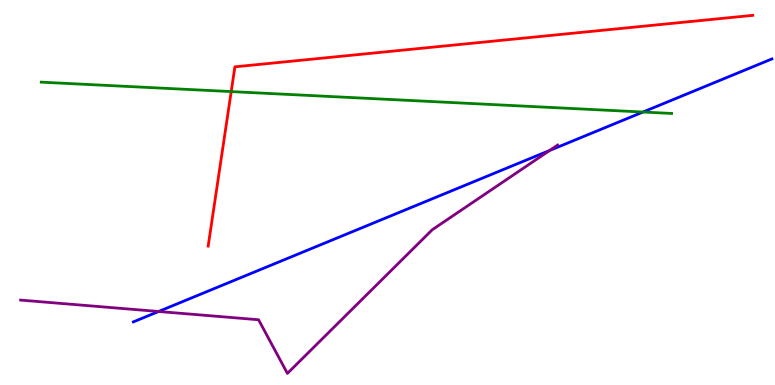[{'lines': ['blue', 'red'], 'intersections': []}, {'lines': ['green', 'red'], 'intersections': [{'x': 2.98, 'y': 7.62}]}, {'lines': ['purple', 'red'], 'intersections': []}, {'lines': ['blue', 'green'], 'intersections': [{'x': 8.3, 'y': 7.09}]}, {'lines': ['blue', 'purple'], 'intersections': [{'x': 2.05, 'y': 1.91}, {'x': 7.09, 'y': 6.09}]}, {'lines': ['green', 'purple'], 'intersections': []}]